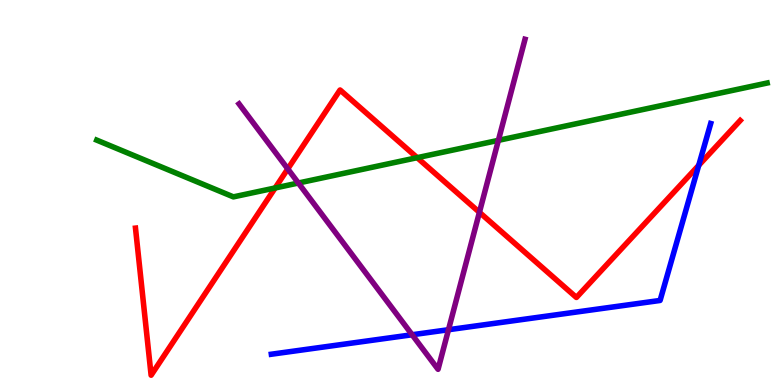[{'lines': ['blue', 'red'], 'intersections': [{'x': 9.02, 'y': 5.71}]}, {'lines': ['green', 'red'], 'intersections': [{'x': 3.55, 'y': 5.12}, {'x': 5.38, 'y': 5.9}]}, {'lines': ['purple', 'red'], 'intersections': [{'x': 3.71, 'y': 5.61}, {'x': 6.19, 'y': 4.49}]}, {'lines': ['blue', 'green'], 'intersections': []}, {'lines': ['blue', 'purple'], 'intersections': [{'x': 5.32, 'y': 1.31}, {'x': 5.79, 'y': 1.44}]}, {'lines': ['green', 'purple'], 'intersections': [{'x': 3.85, 'y': 5.25}, {'x': 6.43, 'y': 6.35}]}]